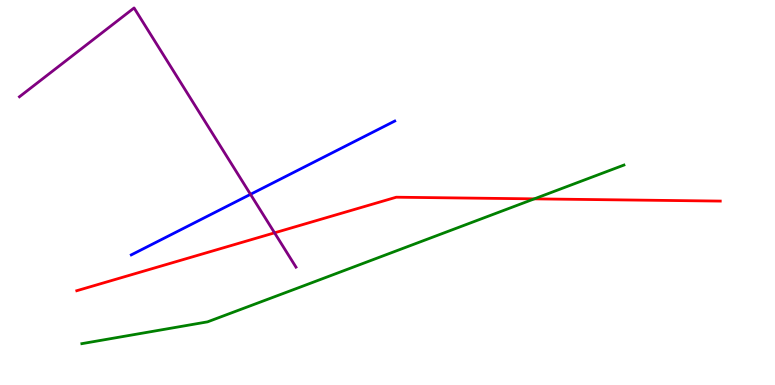[{'lines': ['blue', 'red'], 'intersections': []}, {'lines': ['green', 'red'], 'intersections': [{'x': 6.89, 'y': 4.83}]}, {'lines': ['purple', 'red'], 'intersections': [{'x': 3.54, 'y': 3.95}]}, {'lines': ['blue', 'green'], 'intersections': []}, {'lines': ['blue', 'purple'], 'intersections': [{'x': 3.23, 'y': 4.95}]}, {'lines': ['green', 'purple'], 'intersections': []}]